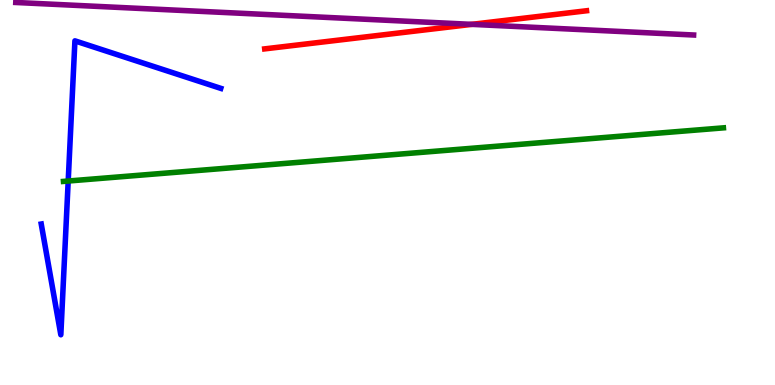[{'lines': ['blue', 'red'], 'intersections': []}, {'lines': ['green', 'red'], 'intersections': []}, {'lines': ['purple', 'red'], 'intersections': [{'x': 6.09, 'y': 9.37}]}, {'lines': ['blue', 'green'], 'intersections': [{'x': 0.88, 'y': 5.3}]}, {'lines': ['blue', 'purple'], 'intersections': []}, {'lines': ['green', 'purple'], 'intersections': []}]